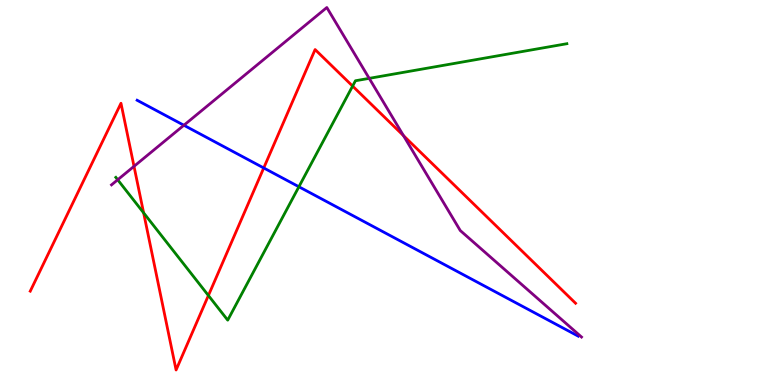[{'lines': ['blue', 'red'], 'intersections': [{'x': 3.4, 'y': 5.64}]}, {'lines': ['green', 'red'], 'intersections': [{'x': 1.85, 'y': 4.47}, {'x': 2.69, 'y': 2.32}, {'x': 4.55, 'y': 7.76}]}, {'lines': ['purple', 'red'], 'intersections': [{'x': 1.73, 'y': 5.68}, {'x': 5.21, 'y': 6.48}]}, {'lines': ['blue', 'green'], 'intersections': [{'x': 3.86, 'y': 5.15}]}, {'lines': ['blue', 'purple'], 'intersections': [{'x': 2.37, 'y': 6.75}]}, {'lines': ['green', 'purple'], 'intersections': [{'x': 1.52, 'y': 5.33}, {'x': 4.76, 'y': 7.96}]}]